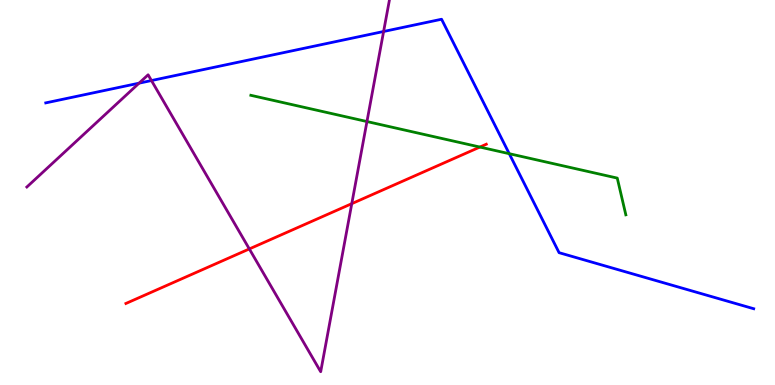[{'lines': ['blue', 'red'], 'intersections': []}, {'lines': ['green', 'red'], 'intersections': [{'x': 6.19, 'y': 6.18}]}, {'lines': ['purple', 'red'], 'intersections': [{'x': 3.22, 'y': 3.53}, {'x': 4.54, 'y': 4.71}]}, {'lines': ['blue', 'green'], 'intersections': [{'x': 6.57, 'y': 6.01}]}, {'lines': ['blue', 'purple'], 'intersections': [{'x': 1.79, 'y': 7.84}, {'x': 1.95, 'y': 7.91}, {'x': 4.95, 'y': 9.18}]}, {'lines': ['green', 'purple'], 'intersections': [{'x': 4.73, 'y': 6.84}]}]